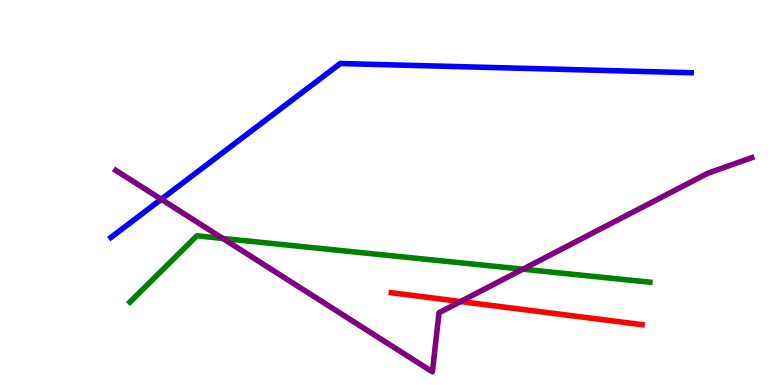[{'lines': ['blue', 'red'], 'intersections': []}, {'lines': ['green', 'red'], 'intersections': []}, {'lines': ['purple', 'red'], 'intersections': [{'x': 5.94, 'y': 2.17}]}, {'lines': ['blue', 'green'], 'intersections': []}, {'lines': ['blue', 'purple'], 'intersections': [{'x': 2.08, 'y': 4.82}]}, {'lines': ['green', 'purple'], 'intersections': [{'x': 2.88, 'y': 3.81}, {'x': 6.75, 'y': 3.01}]}]